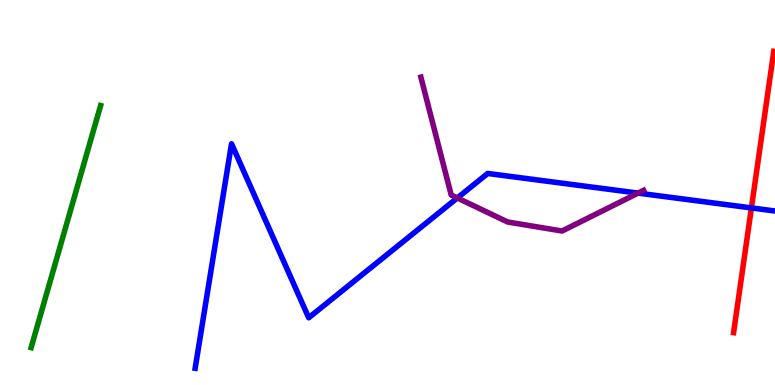[{'lines': ['blue', 'red'], 'intersections': [{'x': 9.7, 'y': 4.6}]}, {'lines': ['green', 'red'], 'intersections': []}, {'lines': ['purple', 'red'], 'intersections': []}, {'lines': ['blue', 'green'], 'intersections': []}, {'lines': ['blue', 'purple'], 'intersections': [{'x': 5.9, 'y': 4.86}, {'x': 8.23, 'y': 4.98}]}, {'lines': ['green', 'purple'], 'intersections': []}]